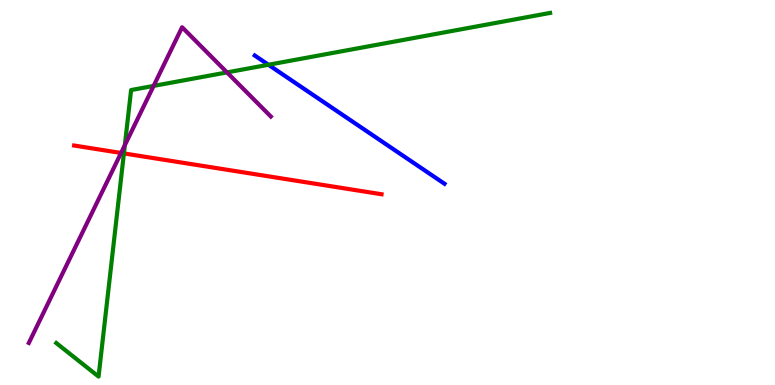[{'lines': ['blue', 'red'], 'intersections': []}, {'lines': ['green', 'red'], 'intersections': [{'x': 1.6, 'y': 6.02}]}, {'lines': ['purple', 'red'], 'intersections': [{'x': 1.56, 'y': 6.03}]}, {'lines': ['blue', 'green'], 'intersections': [{'x': 3.46, 'y': 8.32}]}, {'lines': ['blue', 'purple'], 'intersections': []}, {'lines': ['green', 'purple'], 'intersections': [{'x': 1.61, 'y': 6.23}, {'x': 1.98, 'y': 7.77}, {'x': 2.93, 'y': 8.12}]}]